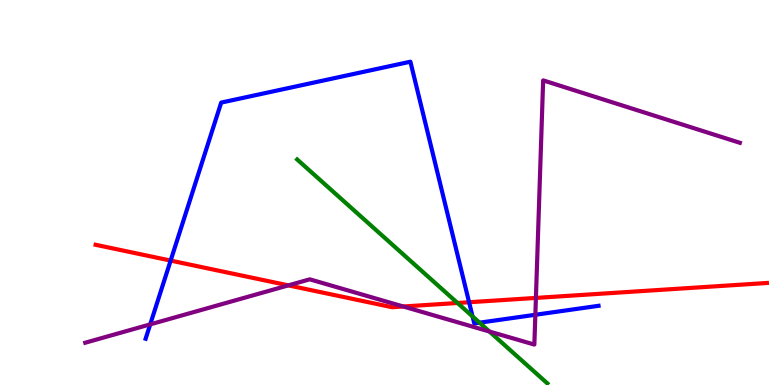[{'lines': ['blue', 'red'], 'intersections': [{'x': 2.2, 'y': 3.23}, {'x': 6.05, 'y': 2.15}]}, {'lines': ['green', 'red'], 'intersections': [{'x': 5.9, 'y': 2.13}]}, {'lines': ['purple', 'red'], 'intersections': [{'x': 3.72, 'y': 2.59}, {'x': 5.2, 'y': 2.04}, {'x': 6.92, 'y': 2.26}]}, {'lines': ['blue', 'green'], 'intersections': [{'x': 6.1, 'y': 1.78}, {'x': 6.19, 'y': 1.62}]}, {'lines': ['blue', 'purple'], 'intersections': [{'x': 1.94, 'y': 1.57}, {'x': 6.91, 'y': 1.82}]}, {'lines': ['green', 'purple'], 'intersections': [{'x': 6.31, 'y': 1.39}]}]